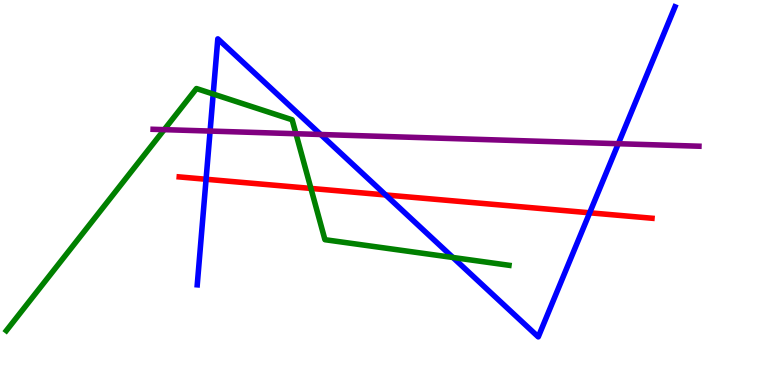[{'lines': ['blue', 'red'], 'intersections': [{'x': 2.66, 'y': 5.34}, {'x': 4.98, 'y': 4.94}, {'x': 7.61, 'y': 4.47}]}, {'lines': ['green', 'red'], 'intersections': [{'x': 4.01, 'y': 5.11}]}, {'lines': ['purple', 'red'], 'intersections': []}, {'lines': ['blue', 'green'], 'intersections': [{'x': 2.75, 'y': 7.56}, {'x': 5.84, 'y': 3.31}]}, {'lines': ['blue', 'purple'], 'intersections': [{'x': 2.71, 'y': 6.6}, {'x': 4.14, 'y': 6.51}, {'x': 7.98, 'y': 6.27}]}, {'lines': ['green', 'purple'], 'intersections': [{'x': 2.12, 'y': 6.63}, {'x': 3.82, 'y': 6.53}]}]